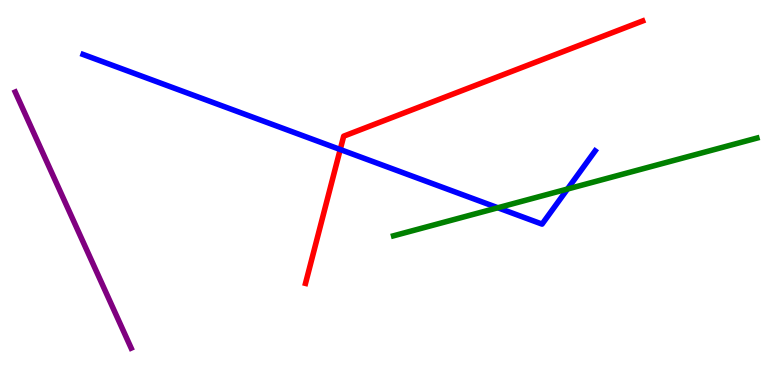[{'lines': ['blue', 'red'], 'intersections': [{'x': 4.39, 'y': 6.12}]}, {'lines': ['green', 'red'], 'intersections': []}, {'lines': ['purple', 'red'], 'intersections': []}, {'lines': ['blue', 'green'], 'intersections': [{'x': 6.42, 'y': 4.6}, {'x': 7.32, 'y': 5.09}]}, {'lines': ['blue', 'purple'], 'intersections': []}, {'lines': ['green', 'purple'], 'intersections': []}]